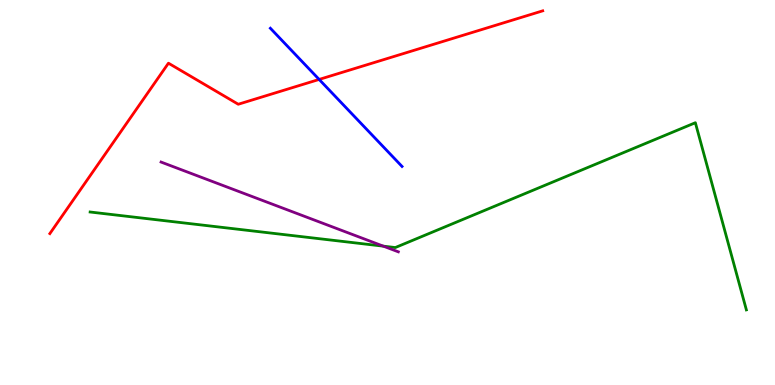[{'lines': ['blue', 'red'], 'intersections': [{'x': 4.12, 'y': 7.94}]}, {'lines': ['green', 'red'], 'intersections': []}, {'lines': ['purple', 'red'], 'intersections': []}, {'lines': ['blue', 'green'], 'intersections': []}, {'lines': ['blue', 'purple'], 'intersections': []}, {'lines': ['green', 'purple'], 'intersections': [{'x': 4.95, 'y': 3.61}]}]